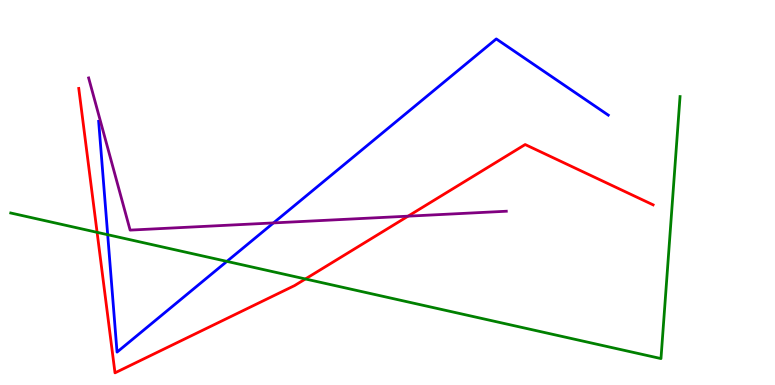[{'lines': ['blue', 'red'], 'intersections': []}, {'lines': ['green', 'red'], 'intersections': [{'x': 1.25, 'y': 3.97}, {'x': 3.94, 'y': 2.75}]}, {'lines': ['purple', 'red'], 'intersections': [{'x': 5.27, 'y': 4.39}]}, {'lines': ['blue', 'green'], 'intersections': [{'x': 1.39, 'y': 3.9}, {'x': 2.93, 'y': 3.21}]}, {'lines': ['blue', 'purple'], 'intersections': [{'x': 3.53, 'y': 4.21}]}, {'lines': ['green', 'purple'], 'intersections': []}]